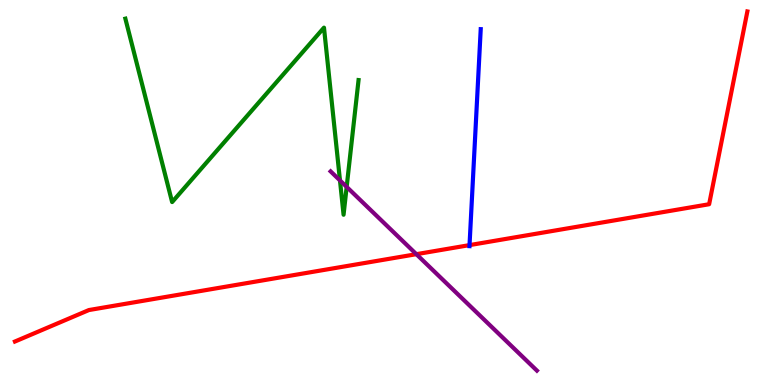[{'lines': ['blue', 'red'], 'intersections': [{'x': 6.06, 'y': 3.63}]}, {'lines': ['green', 'red'], 'intersections': []}, {'lines': ['purple', 'red'], 'intersections': [{'x': 5.37, 'y': 3.4}]}, {'lines': ['blue', 'green'], 'intersections': []}, {'lines': ['blue', 'purple'], 'intersections': []}, {'lines': ['green', 'purple'], 'intersections': [{'x': 4.39, 'y': 5.31}, {'x': 4.47, 'y': 5.15}]}]